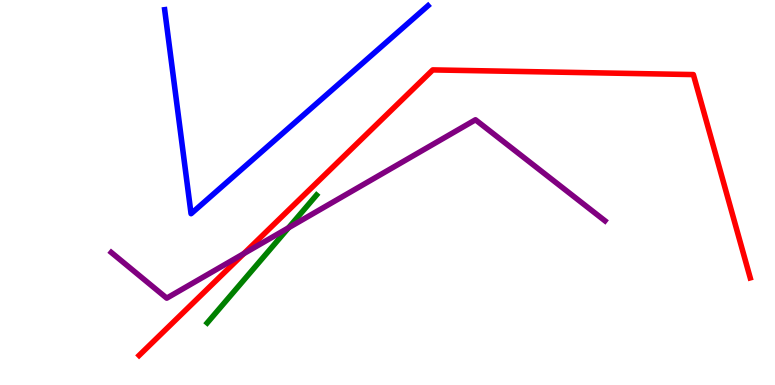[{'lines': ['blue', 'red'], 'intersections': []}, {'lines': ['green', 'red'], 'intersections': []}, {'lines': ['purple', 'red'], 'intersections': [{'x': 3.15, 'y': 3.41}]}, {'lines': ['blue', 'green'], 'intersections': []}, {'lines': ['blue', 'purple'], 'intersections': []}, {'lines': ['green', 'purple'], 'intersections': [{'x': 3.72, 'y': 4.08}]}]